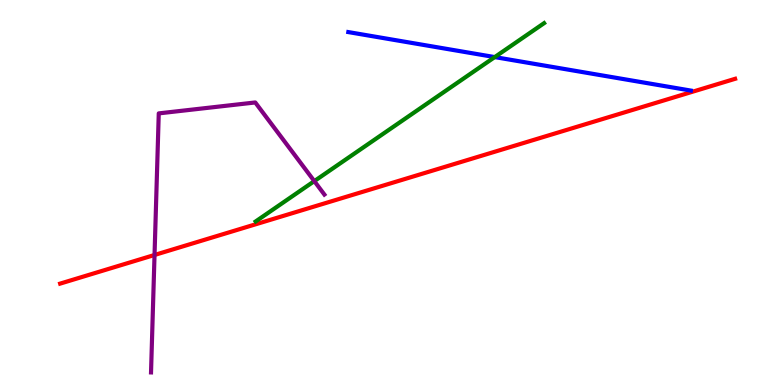[{'lines': ['blue', 'red'], 'intersections': []}, {'lines': ['green', 'red'], 'intersections': []}, {'lines': ['purple', 'red'], 'intersections': [{'x': 1.99, 'y': 3.38}]}, {'lines': ['blue', 'green'], 'intersections': [{'x': 6.38, 'y': 8.52}]}, {'lines': ['blue', 'purple'], 'intersections': []}, {'lines': ['green', 'purple'], 'intersections': [{'x': 4.06, 'y': 5.3}]}]